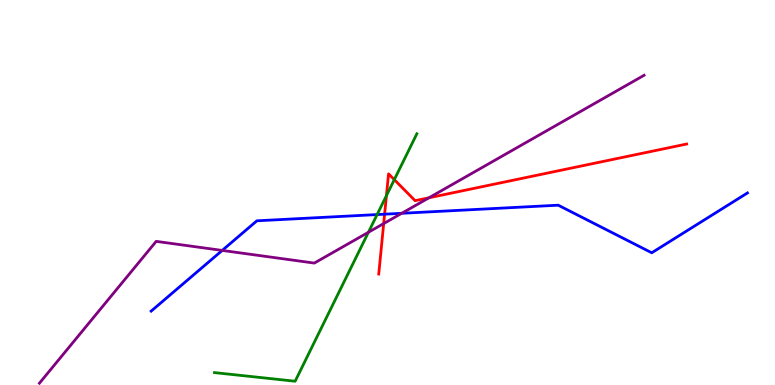[{'lines': ['blue', 'red'], 'intersections': [{'x': 4.96, 'y': 4.44}]}, {'lines': ['green', 'red'], 'intersections': [{'x': 4.99, 'y': 4.92}, {'x': 5.09, 'y': 5.33}]}, {'lines': ['purple', 'red'], 'intersections': [{'x': 4.95, 'y': 4.19}, {'x': 5.54, 'y': 4.86}]}, {'lines': ['blue', 'green'], 'intersections': [{'x': 4.87, 'y': 4.43}]}, {'lines': ['blue', 'purple'], 'intersections': [{'x': 2.87, 'y': 3.5}, {'x': 5.18, 'y': 4.46}]}, {'lines': ['green', 'purple'], 'intersections': [{'x': 4.75, 'y': 3.97}]}]